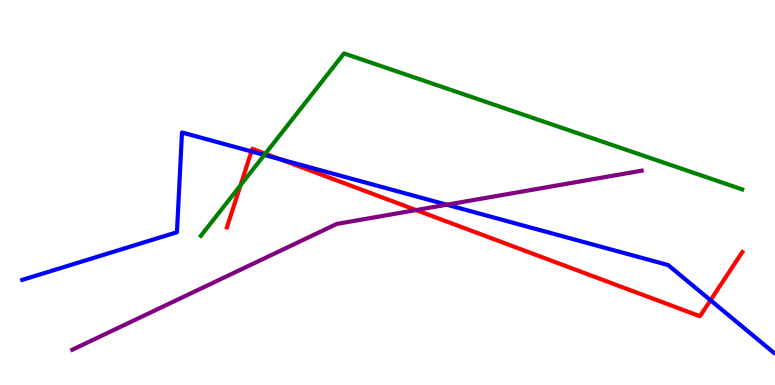[{'lines': ['blue', 'red'], 'intersections': [{'x': 3.24, 'y': 6.07}, {'x': 3.62, 'y': 5.86}, {'x': 9.17, 'y': 2.2}]}, {'lines': ['green', 'red'], 'intersections': [{'x': 3.1, 'y': 5.19}, {'x': 3.42, 'y': 6.01}]}, {'lines': ['purple', 'red'], 'intersections': [{'x': 5.37, 'y': 4.54}]}, {'lines': ['blue', 'green'], 'intersections': [{'x': 3.41, 'y': 5.98}]}, {'lines': ['blue', 'purple'], 'intersections': [{'x': 5.77, 'y': 4.68}]}, {'lines': ['green', 'purple'], 'intersections': []}]